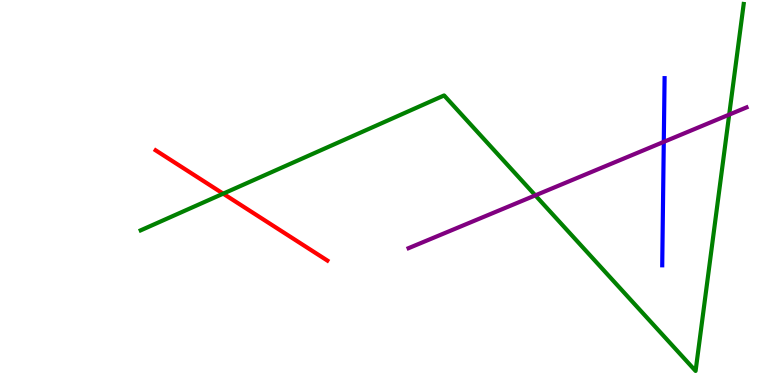[{'lines': ['blue', 'red'], 'intersections': []}, {'lines': ['green', 'red'], 'intersections': [{'x': 2.88, 'y': 4.97}]}, {'lines': ['purple', 'red'], 'intersections': []}, {'lines': ['blue', 'green'], 'intersections': []}, {'lines': ['blue', 'purple'], 'intersections': [{'x': 8.56, 'y': 6.32}]}, {'lines': ['green', 'purple'], 'intersections': [{'x': 6.91, 'y': 4.93}, {'x': 9.41, 'y': 7.02}]}]